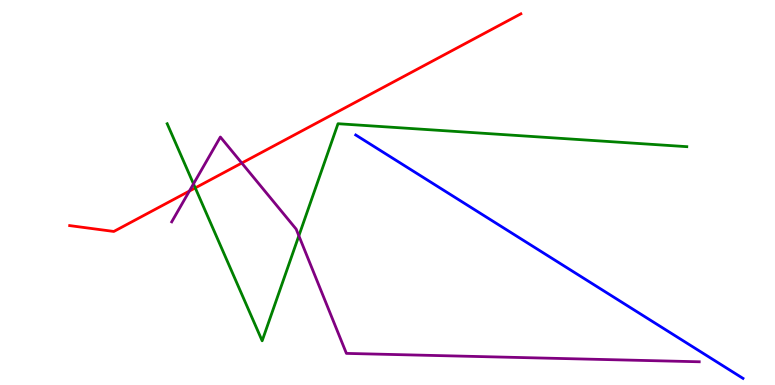[{'lines': ['blue', 'red'], 'intersections': []}, {'lines': ['green', 'red'], 'intersections': [{'x': 2.52, 'y': 5.12}]}, {'lines': ['purple', 'red'], 'intersections': [{'x': 2.44, 'y': 5.04}, {'x': 3.12, 'y': 5.77}]}, {'lines': ['blue', 'green'], 'intersections': []}, {'lines': ['blue', 'purple'], 'intersections': []}, {'lines': ['green', 'purple'], 'intersections': [{'x': 2.5, 'y': 5.22}, {'x': 3.86, 'y': 3.88}]}]